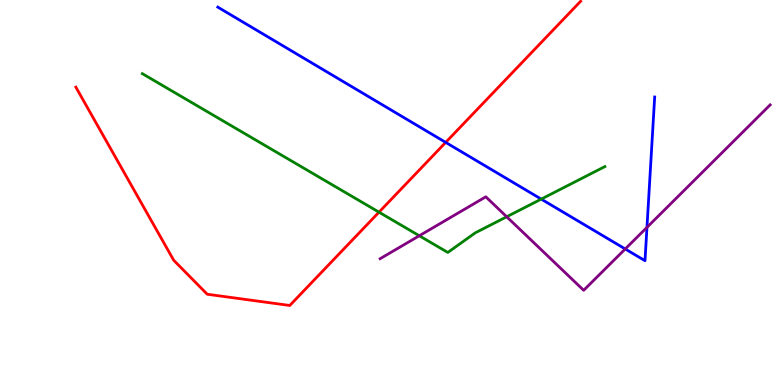[{'lines': ['blue', 'red'], 'intersections': [{'x': 5.75, 'y': 6.3}]}, {'lines': ['green', 'red'], 'intersections': [{'x': 4.89, 'y': 4.49}]}, {'lines': ['purple', 'red'], 'intersections': []}, {'lines': ['blue', 'green'], 'intersections': [{'x': 6.98, 'y': 4.83}]}, {'lines': ['blue', 'purple'], 'intersections': [{'x': 8.07, 'y': 3.53}, {'x': 8.35, 'y': 4.09}]}, {'lines': ['green', 'purple'], 'intersections': [{'x': 5.41, 'y': 3.88}, {'x': 6.54, 'y': 4.37}]}]